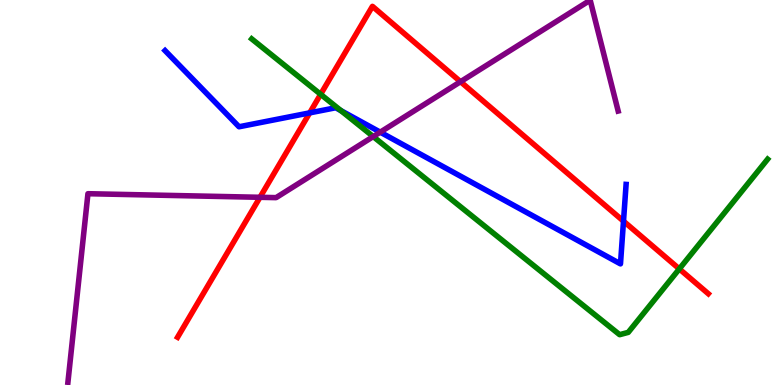[{'lines': ['blue', 'red'], 'intersections': [{'x': 4.0, 'y': 7.07}, {'x': 8.05, 'y': 4.26}]}, {'lines': ['green', 'red'], 'intersections': [{'x': 4.14, 'y': 7.55}, {'x': 8.77, 'y': 3.02}]}, {'lines': ['purple', 'red'], 'intersections': [{'x': 3.35, 'y': 4.88}, {'x': 5.94, 'y': 7.88}]}, {'lines': ['blue', 'green'], 'intersections': [{'x': 4.4, 'y': 7.13}]}, {'lines': ['blue', 'purple'], 'intersections': [{'x': 4.91, 'y': 6.57}]}, {'lines': ['green', 'purple'], 'intersections': [{'x': 4.82, 'y': 6.45}]}]